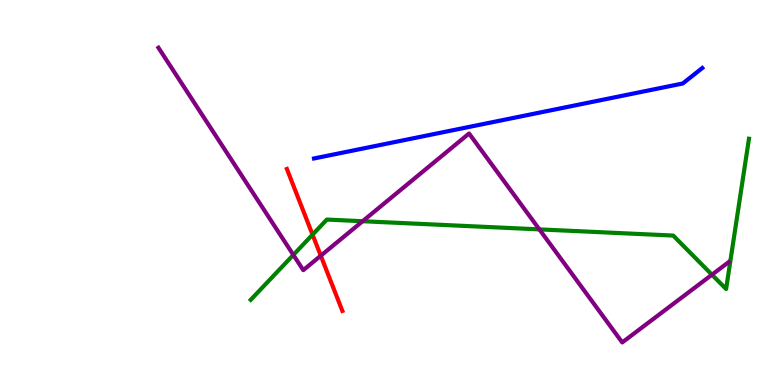[{'lines': ['blue', 'red'], 'intersections': []}, {'lines': ['green', 'red'], 'intersections': [{'x': 4.03, 'y': 3.91}]}, {'lines': ['purple', 'red'], 'intersections': [{'x': 4.14, 'y': 3.36}]}, {'lines': ['blue', 'green'], 'intersections': []}, {'lines': ['blue', 'purple'], 'intersections': []}, {'lines': ['green', 'purple'], 'intersections': [{'x': 3.79, 'y': 3.38}, {'x': 4.68, 'y': 4.25}, {'x': 6.96, 'y': 4.04}, {'x': 9.19, 'y': 2.86}]}]